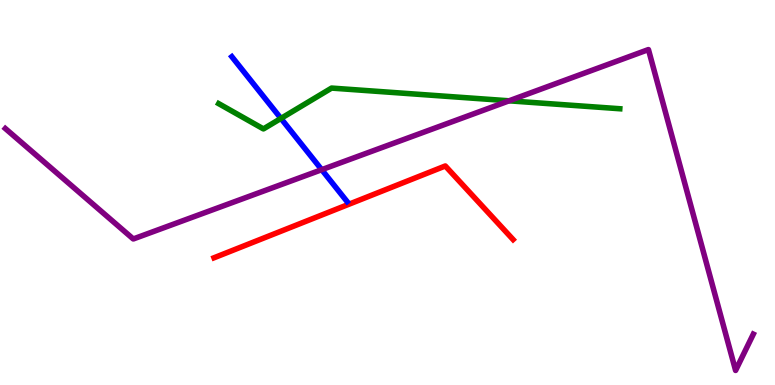[{'lines': ['blue', 'red'], 'intersections': []}, {'lines': ['green', 'red'], 'intersections': []}, {'lines': ['purple', 'red'], 'intersections': []}, {'lines': ['blue', 'green'], 'intersections': [{'x': 3.63, 'y': 6.92}]}, {'lines': ['blue', 'purple'], 'intersections': [{'x': 4.15, 'y': 5.59}]}, {'lines': ['green', 'purple'], 'intersections': [{'x': 6.57, 'y': 7.38}]}]